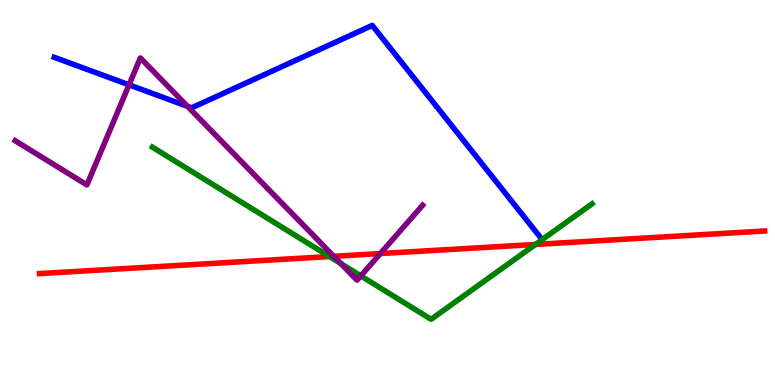[{'lines': ['blue', 'red'], 'intersections': []}, {'lines': ['green', 'red'], 'intersections': [{'x': 4.25, 'y': 3.34}, {'x': 6.91, 'y': 3.65}]}, {'lines': ['purple', 'red'], 'intersections': [{'x': 4.31, 'y': 3.34}, {'x': 4.91, 'y': 3.41}]}, {'lines': ['blue', 'green'], 'intersections': []}, {'lines': ['blue', 'purple'], 'intersections': [{'x': 1.66, 'y': 7.8}, {'x': 2.42, 'y': 7.24}]}, {'lines': ['green', 'purple'], 'intersections': [{'x': 4.4, 'y': 3.16}, {'x': 4.66, 'y': 2.83}]}]